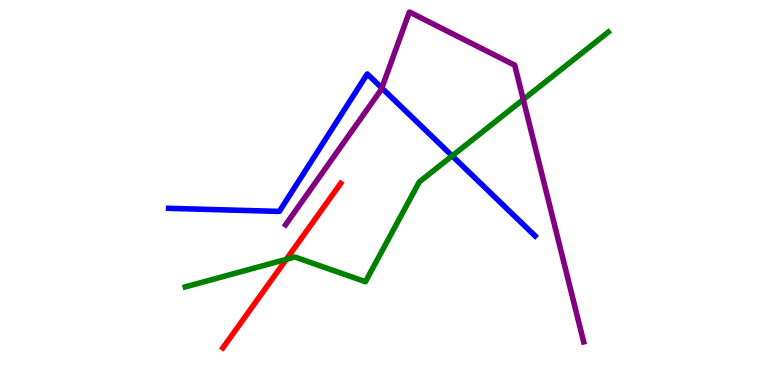[{'lines': ['blue', 'red'], 'intersections': []}, {'lines': ['green', 'red'], 'intersections': [{'x': 3.69, 'y': 3.26}]}, {'lines': ['purple', 'red'], 'intersections': []}, {'lines': ['blue', 'green'], 'intersections': [{'x': 5.83, 'y': 5.95}]}, {'lines': ['blue', 'purple'], 'intersections': [{'x': 4.93, 'y': 7.71}]}, {'lines': ['green', 'purple'], 'intersections': [{'x': 6.75, 'y': 7.42}]}]